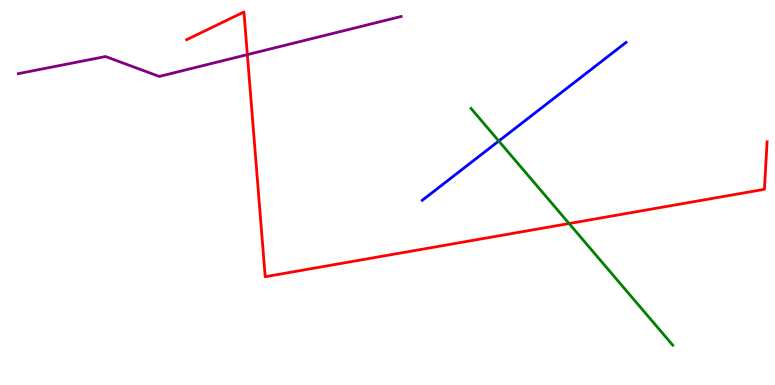[{'lines': ['blue', 'red'], 'intersections': []}, {'lines': ['green', 'red'], 'intersections': [{'x': 7.34, 'y': 4.19}]}, {'lines': ['purple', 'red'], 'intersections': [{'x': 3.19, 'y': 8.58}]}, {'lines': ['blue', 'green'], 'intersections': [{'x': 6.44, 'y': 6.34}]}, {'lines': ['blue', 'purple'], 'intersections': []}, {'lines': ['green', 'purple'], 'intersections': []}]